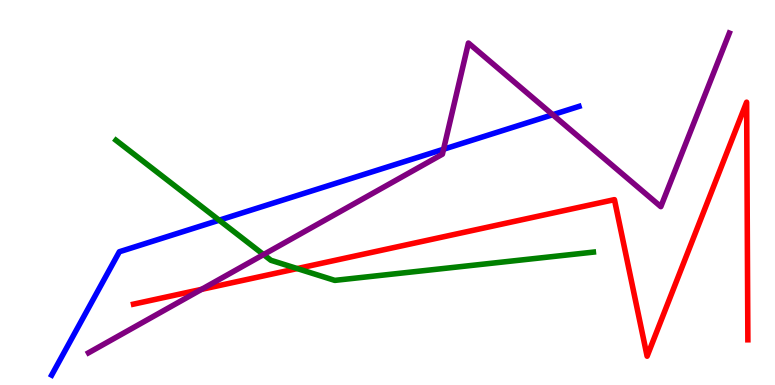[{'lines': ['blue', 'red'], 'intersections': []}, {'lines': ['green', 'red'], 'intersections': [{'x': 3.84, 'y': 3.02}]}, {'lines': ['purple', 'red'], 'intersections': [{'x': 2.6, 'y': 2.48}]}, {'lines': ['blue', 'green'], 'intersections': [{'x': 2.83, 'y': 4.28}]}, {'lines': ['blue', 'purple'], 'intersections': [{'x': 5.72, 'y': 6.12}, {'x': 7.13, 'y': 7.02}]}, {'lines': ['green', 'purple'], 'intersections': [{'x': 3.4, 'y': 3.39}]}]